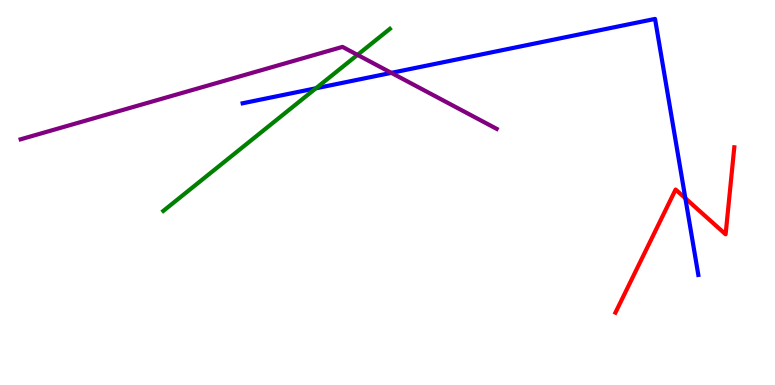[{'lines': ['blue', 'red'], 'intersections': [{'x': 8.84, 'y': 4.85}]}, {'lines': ['green', 'red'], 'intersections': []}, {'lines': ['purple', 'red'], 'intersections': []}, {'lines': ['blue', 'green'], 'intersections': [{'x': 4.08, 'y': 7.71}]}, {'lines': ['blue', 'purple'], 'intersections': [{'x': 5.05, 'y': 8.11}]}, {'lines': ['green', 'purple'], 'intersections': [{'x': 4.61, 'y': 8.57}]}]